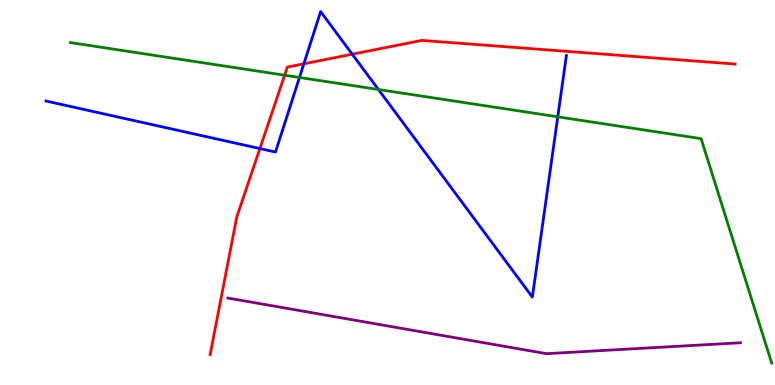[{'lines': ['blue', 'red'], 'intersections': [{'x': 3.35, 'y': 6.14}, {'x': 3.92, 'y': 8.34}, {'x': 4.55, 'y': 8.59}]}, {'lines': ['green', 'red'], 'intersections': [{'x': 3.67, 'y': 8.05}]}, {'lines': ['purple', 'red'], 'intersections': []}, {'lines': ['blue', 'green'], 'intersections': [{'x': 3.86, 'y': 7.99}, {'x': 4.88, 'y': 7.68}, {'x': 7.2, 'y': 6.97}]}, {'lines': ['blue', 'purple'], 'intersections': []}, {'lines': ['green', 'purple'], 'intersections': []}]